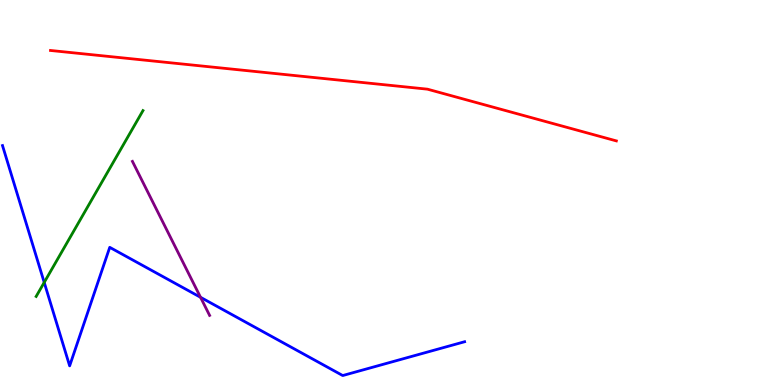[{'lines': ['blue', 'red'], 'intersections': []}, {'lines': ['green', 'red'], 'intersections': []}, {'lines': ['purple', 'red'], 'intersections': []}, {'lines': ['blue', 'green'], 'intersections': [{'x': 0.571, 'y': 2.66}]}, {'lines': ['blue', 'purple'], 'intersections': [{'x': 2.59, 'y': 2.28}]}, {'lines': ['green', 'purple'], 'intersections': []}]